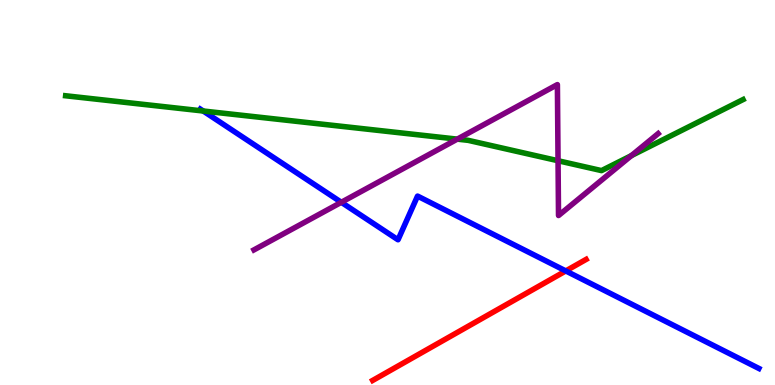[{'lines': ['blue', 'red'], 'intersections': [{'x': 7.3, 'y': 2.96}]}, {'lines': ['green', 'red'], 'intersections': []}, {'lines': ['purple', 'red'], 'intersections': []}, {'lines': ['blue', 'green'], 'intersections': [{'x': 2.62, 'y': 7.12}]}, {'lines': ['blue', 'purple'], 'intersections': [{'x': 4.4, 'y': 4.75}]}, {'lines': ['green', 'purple'], 'intersections': [{'x': 5.9, 'y': 6.39}, {'x': 7.2, 'y': 5.82}, {'x': 8.15, 'y': 5.96}]}]